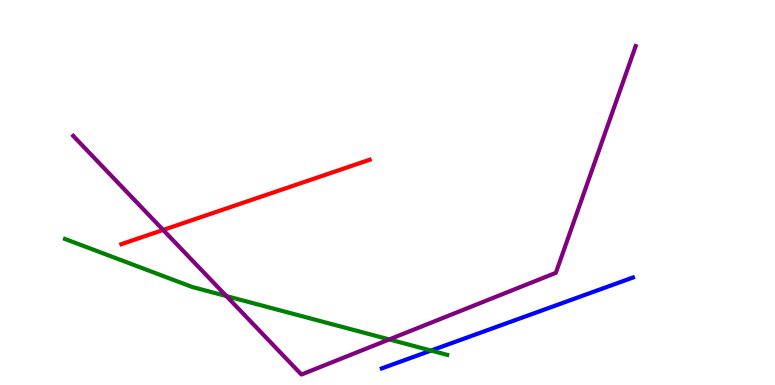[{'lines': ['blue', 'red'], 'intersections': []}, {'lines': ['green', 'red'], 'intersections': []}, {'lines': ['purple', 'red'], 'intersections': [{'x': 2.11, 'y': 4.03}]}, {'lines': ['blue', 'green'], 'intersections': [{'x': 5.56, 'y': 0.895}]}, {'lines': ['blue', 'purple'], 'intersections': []}, {'lines': ['green', 'purple'], 'intersections': [{'x': 2.92, 'y': 2.31}, {'x': 5.02, 'y': 1.18}]}]